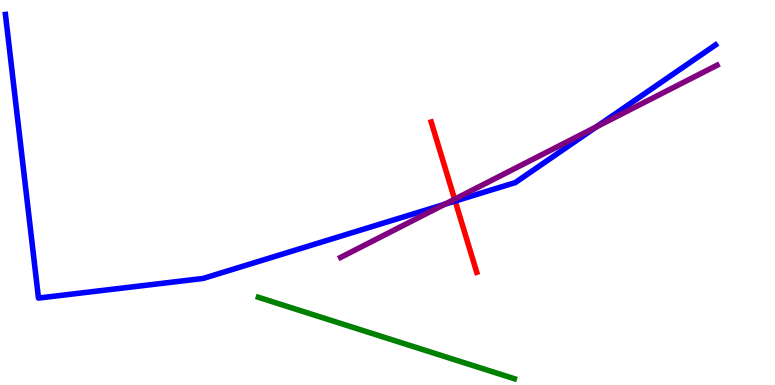[{'lines': ['blue', 'red'], 'intersections': [{'x': 5.87, 'y': 4.78}]}, {'lines': ['green', 'red'], 'intersections': []}, {'lines': ['purple', 'red'], 'intersections': [{'x': 5.87, 'y': 4.83}]}, {'lines': ['blue', 'green'], 'intersections': []}, {'lines': ['blue', 'purple'], 'intersections': [{'x': 5.74, 'y': 4.69}, {'x': 7.69, 'y': 6.7}]}, {'lines': ['green', 'purple'], 'intersections': []}]